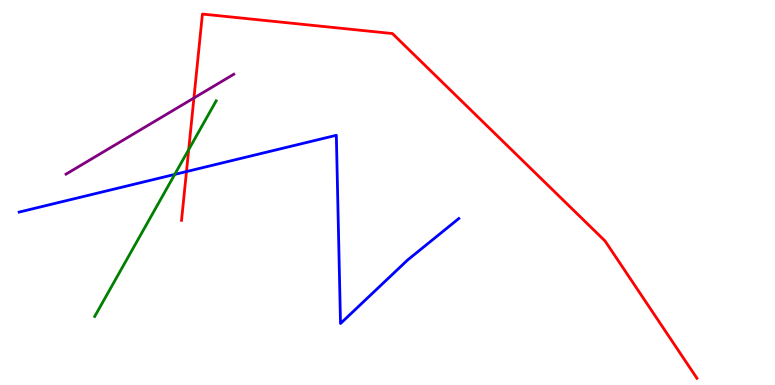[{'lines': ['blue', 'red'], 'intersections': [{'x': 2.41, 'y': 5.54}]}, {'lines': ['green', 'red'], 'intersections': [{'x': 2.43, 'y': 6.11}]}, {'lines': ['purple', 'red'], 'intersections': [{'x': 2.5, 'y': 7.45}]}, {'lines': ['blue', 'green'], 'intersections': [{'x': 2.25, 'y': 5.47}]}, {'lines': ['blue', 'purple'], 'intersections': []}, {'lines': ['green', 'purple'], 'intersections': []}]